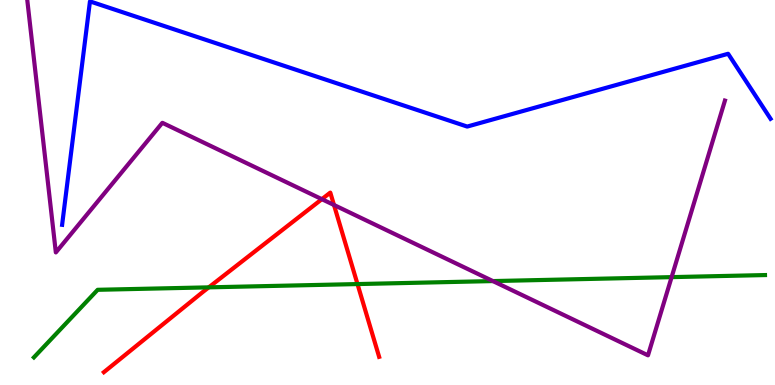[{'lines': ['blue', 'red'], 'intersections': []}, {'lines': ['green', 'red'], 'intersections': [{'x': 2.69, 'y': 2.54}, {'x': 4.61, 'y': 2.62}]}, {'lines': ['purple', 'red'], 'intersections': [{'x': 4.15, 'y': 4.83}, {'x': 4.31, 'y': 4.68}]}, {'lines': ['blue', 'green'], 'intersections': []}, {'lines': ['blue', 'purple'], 'intersections': []}, {'lines': ['green', 'purple'], 'intersections': [{'x': 6.36, 'y': 2.7}, {'x': 8.67, 'y': 2.8}]}]